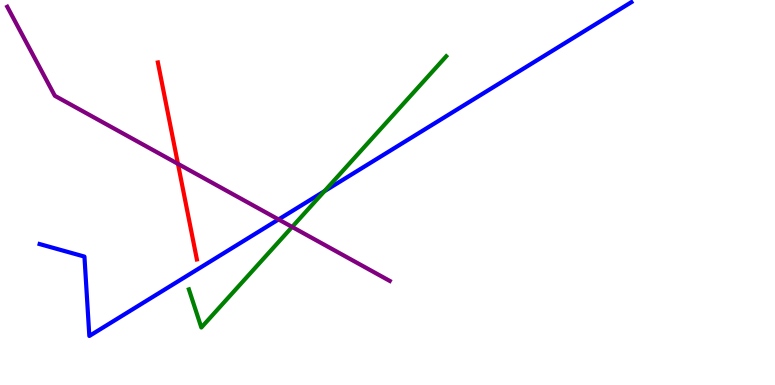[{'lines': ['blue', 'red'], 'intersections': []}, {'lines': ['green', 'red'], 'intersections': []}, {'lines': ['purple', 'red'], 'intersections': [{'x': 2.3, 'y': 5.74}]}, {'lines': ['blue', 'green'], 'intersections': [{'x': 4.19, 'y': 5.03}]}, {'lines': ['blue', 'purple'], 'intersections': [{'x': 3.59, 'y': 4.3}]}, {'lines': ['green', 'purple'], 'intersections': [{'x': 3.77, 'y': 4.11}]}]